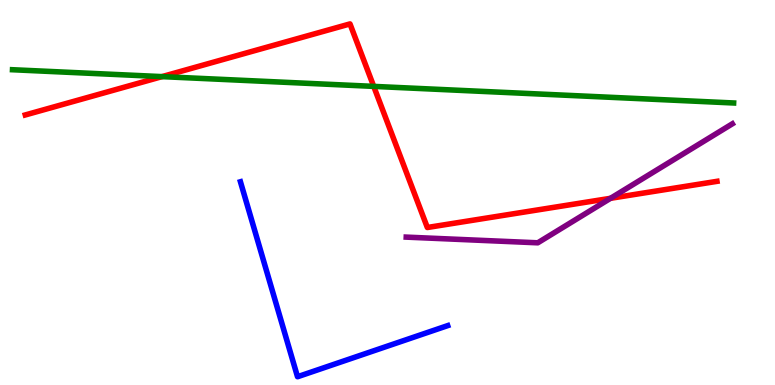[{'lines': ['blue', 'red'], 'intersections': []}, {'lines': ['green', 'red'], 'intersections': [{'x': 2.09, 'y': 8.01}, {'x': 4.82, 'y': 7.76}]}, {'lines': ['purple', 'red'], 'intersections': [{'x': 7.88, 'y': 4.85}]}, {'lines': ['blue', 'green'], 'intersections': []}, {'lines': ['blue', 'purple'], 'intersections': []}, {'lines': ['green', 'purple'], 'intersections': []}]